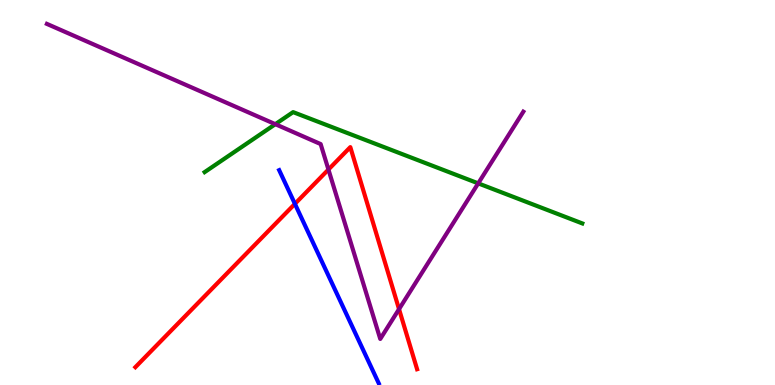[{'lines': ['blue', 'red'], 'intersections': [{'x': 3.81, 'y': 4.71}]}, {'lines': ['green', 'red'], 'intersections': []}, {'lines': ['purple', 'red'], 'intersections': [{'x': 4.24, 'y': 5.6}, {'x': 5.15, 'y': 1.97}]}, {'lines': ['blue', 'green'], 'intersections': []}, {'lines': ['blue', 'purple'], 'intersections': []}, {'lines': ['green', 'purple'], 'intersections': [{'x': 3.55, 'y': 6.77}, {'x': 6.17, 'y': 5.24}]}]